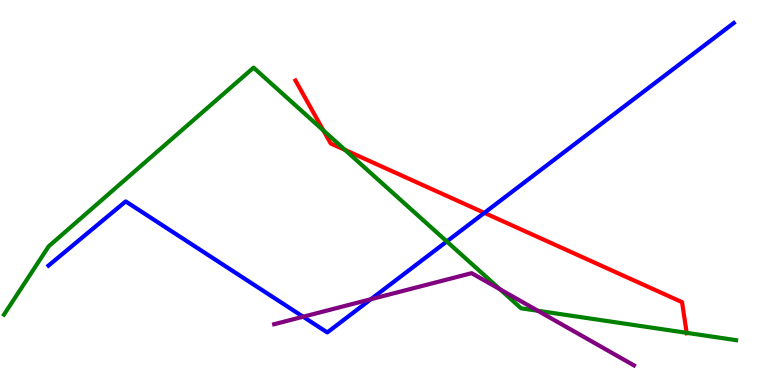[{'lines': ['blue', 'red'], 'intersections': [{'x': 6.25, 'y': 4.47}]}, {'lines': ['green', 'red'], 'intersections': [{'x': 4.17, 'y': 6.61}, {'x': 4.45, 'y': 6.11}, {'x': 8.86, 'y': 1.36}]}, {'lines': ['purple', 'red'], 'intersections': []}, {'lines': ['blue', 'green'], 'intersections': [{'x': 5.77, 'y': 3.73}]}, {'lines': ['blue', 'purple'], 'intersections': [{'x': 3.91, 'y': 1.77}, {'x': 4.79, 'y': 2.23}]}, {'lines': ['green', 'purple'], 'intersections': [{'x': 6.45, 'y': 2.49}, {'x': 6.94, 'y': 1.93}]}]